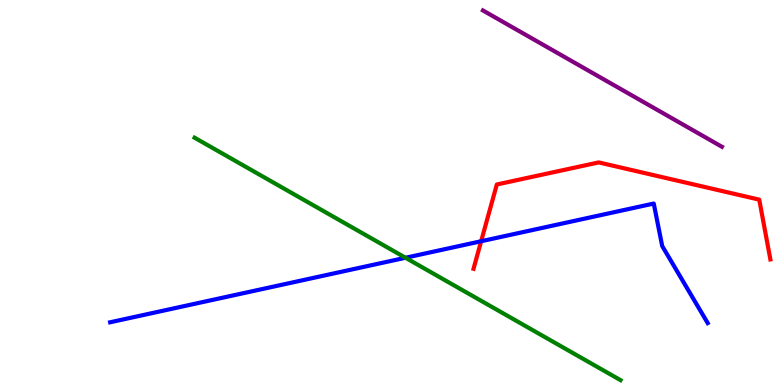[{'lines': ['blue', 'red'], 'intersections': [{'x': 6.21, 'y': 3.73}]}, {'lines': ['green', 'red'], 'intersections': []}, {'lines': ['purple', 'red'], 'intersections': []}, {'lines': ['blue', 'green'], 'intersections': [{'x': 5.23, 'y': 3.3}]}, {'lines': ['blue', 'purple'], 'intersections': []}, {'lines': ['green', 'purple'], 'intersections': []}]